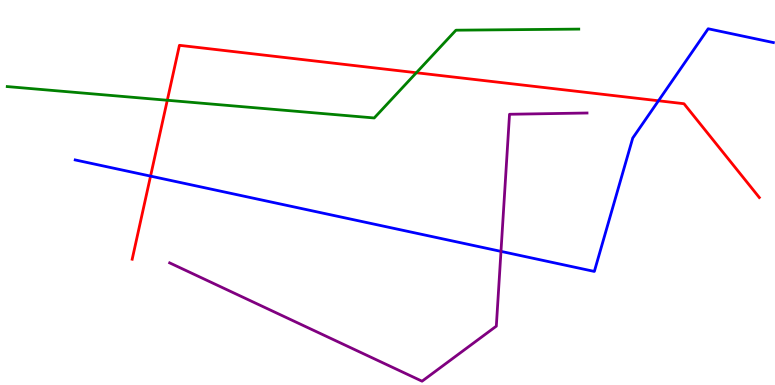[{'lines': ['blue', 'red'], 'intersections': [{'x': 1.94, 'y': 5.43}, {'x': 8.5, 'y': 7.38}]}, {'lines': ['green', 'red'], 'intersections': [{'x': 2.16, 'y': 7.4}, {'x': 5.37, 'y': 8.11}]}, {'lines': ['purple', 'red'], 'intersections': []}, {'lines': ['blue', 'green'], 'intersections': []}, {'lines': ['blue', 'purple'], 'intersections': [{'x': 6.46, 'y': 3.47}]}, {'lines': ['green', 'purple'], 'intersections': []}]